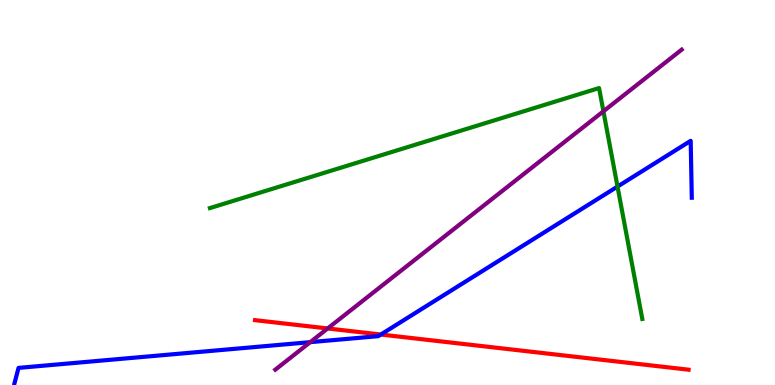[{'lines': ['blue', 'red'], 'intersections': [{'x': 4.91, 'y': 1.31}]}, {'lines': ['green', 'red'], 'intersections': []}, {'lines': ['purple', 'red'], 'intersections': [{'x': 4.23, 'y': 1.47}]}, {'lines': ['blue', 'green'], 'intersections': [{'x': 7.97, 'y': 5.15}]}, {'lines': ['blue', 'purple'], 'intersections': [{'x': 4.0, 'y': 1.11}]}, {'lines': ['green', 'purple'], 'intersections': [{'x': 7.79, 'y': 7.11}]}]